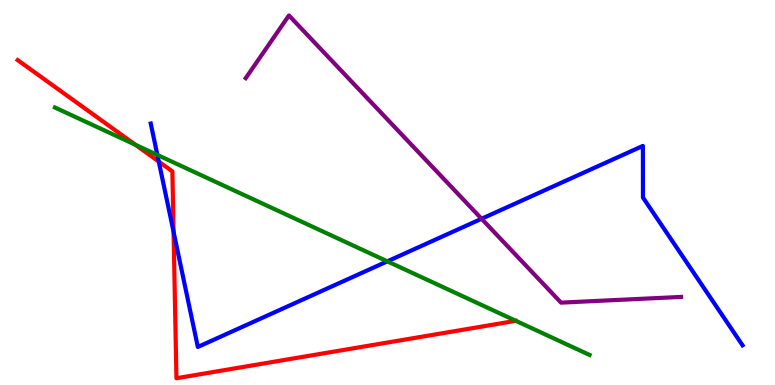[{'lines': ['blue', 'red'], 'intersections': [{'x': 2.05, 'y': 5.8}, {'x': 2.24, 'y': 3.98}]}, {'lines': ['green', 'red'], 'intersections': [{'x': 1.75, 'y': 6.24}]}, {'lines': ['purple', 'red'], 'intersections': []}, {'lines': ['blue', 'green'], 'intersections': [{'x': 2.03, 'y': 5.98}, {'x': 5.0, 'y': 3.21}]}, {'lines': ['blue', 'purple'], 'intersections': [{'x': 6.21, 'y': 4.32}]}, {'lines': ['green', 'purple'], 'intersections': []}]